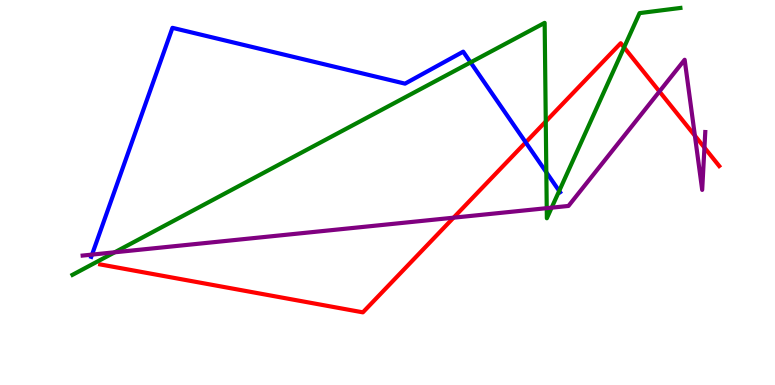[{'lines': ['blue', 'red'], 'intersections': [{'x': 6.78, 'y': 6.3}]}, {'lines': ['green', 'red'], 'intersections': [{'x': 7.04, 'y': 6.84}, {'x': 8.05, 'y': 8.77}]}, {'lines': ['purple', 'red'], 'intersections': [{'x': 5.85, 'y': 4.35}, {'x': 8.51, 'y': 7.62}, {'x': 8.97, 'y': 6.48}, {'x': 9.09, 'y': 6.17}]}, {'lines': ['blue', 'green'], 'intersections': [{'x': 6.07, 'y': 8.38}, {'x': 7.05, 'y': 5.53}, {'x': 7.22, 'y': 5.04}]}, {'lines': ['blue', 'purple'], 'intersections': [{'x': 1.19, 'y': 3.39}]}, {'lines': ['green', 'purple'], 'intersections': [{'x': 1.48, 'y': 3.45}, {'x': 7.05, 'y': 4.59}, {'x': 7.12, 'y': 4.61}]}]